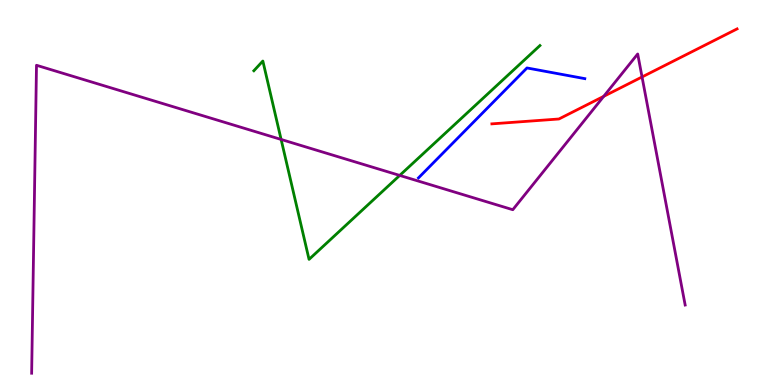[{'lines': ['blue', 'red'], 'intersections': []}, {'lines': ['green', 'red'], 'intersections': []}, {'lines': ['purple', 'red'], 'intersections': [{'x': 7.79, 'y': 7.5}, {'x': 8.28, 'y': 8.0}]}, {'lines': ['blue', 'green'], 'intersections': []}, {'lines': ['blue', 'purple'], 'intersections': []}, {'lines': ['green', 'purple'], 'intersections': [{'x': 3.63, 'y': 6.38}, {'x': 5.16, 'y': 5.44}]}]